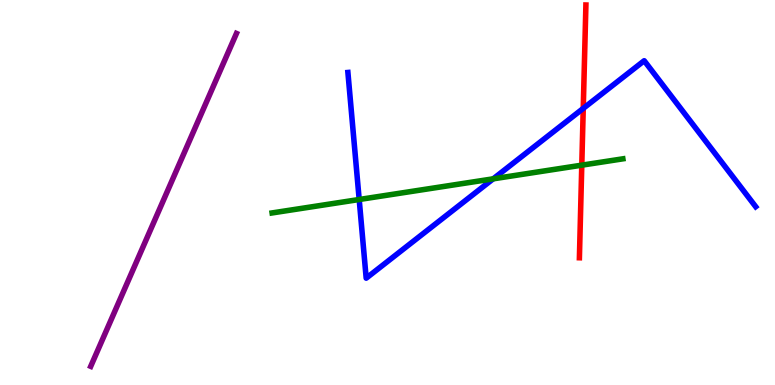[{'lines': ['blue', 'red'], 'intersections': [{'x': 7.53, 'y': 7.18}]}, {'lines': ['green', 'red'], 'intersections': [{'x': 7.51, 'y': 5.71}]}, {'lines': ['purple', 'red'], 'intersections': []}, {'lines': ['blue', 'green'], 'intersections': [{'x': 4.63, 'y': 4.82}, {'x': 6.36, 'y': 5.36}]}, {'lines': ['blue', 'purple'], 'intersections': []}, {'lines': ['green', 'purple'], 'intersections': []}]